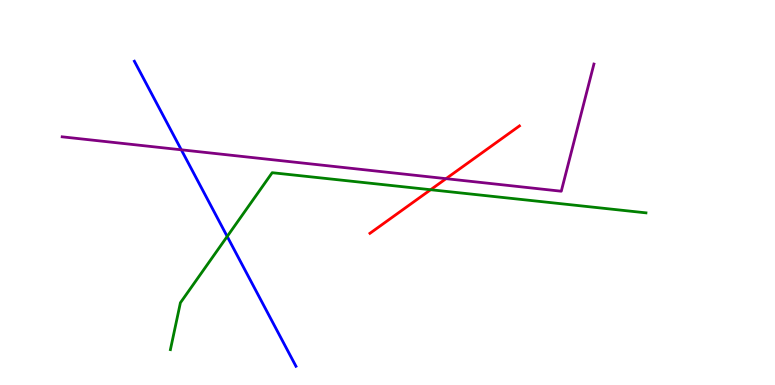[{'lines': ['blue', 'red'], 'intersections': []}, {'lines': ['green', 'red'], 'intersections': [{'x': 5.56, 'y': 5.07}]}, {'lines': ['purple', 'red'], 'intersections': [{'x': 5.76, 'y': 5.36}]}, {'lines': ['blue', 'green'], 'intersections': [{'x': 2.93, 'y': 3.86}]}, {'lines': ['blue', 'purple'], 'intersections': [{'x': 2.34, 'y': 6.11}]}, {'lines': ['green', 'purple'], 'intersections': []}]